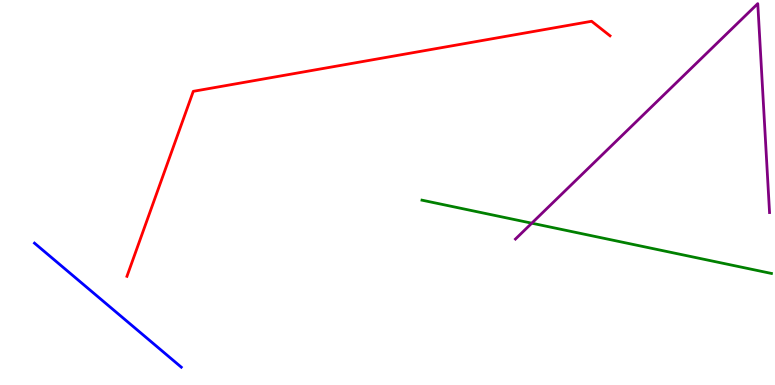[{'lines': ['blue', 'red'], 'intersections': []}, {'lines': ['green', 'red'], 'intersections': []}, {'lines': ['purple', 'red'], 'intersections': []}, {'lines': ['blue', 'green'], 'intersections': []}, {'lines': ['blue', 'purple'], 'intersections': []}, {'lines': ['green', 'purple'], 'intersections': [{'x': 6.86, 'y': 4.2}]}]